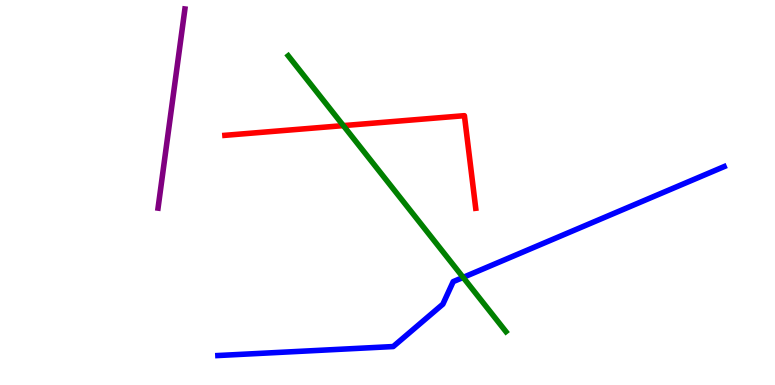[{'lines': ['blue', 'red'], 'intersections': []}, {'lines': ['green', 'red'], 'intersections': [{'x': 4.43, 'y': 6.74}]}, {'lines': ['purple', 'red'], 'intersections': []}, {'lines': ['blue', 'green'], 'intersections': [{'x': 5.98, 'y': 2.79}]}, {'lines': ['blue', 'purple'], 'intersections': []}, {'lines': ['green', 'purple'], 'intersections': []}]